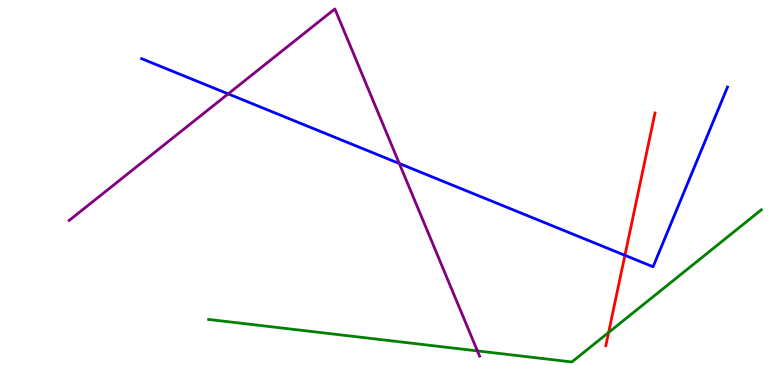[{'lines': ['blue', 'red'], 'intersections': [{'x': 8.06, 'y': 3.37}]}, {'lines': ['green', 'red'], 'intersections': [{'x': 7.85, 'y': 1.36}]}, {'lines': ['purple', 'red'], 'intersections': []}, {'lines': ['blue', 'green'], 'intersections': []}, {'lines': ['blue', 'purple'], 'intersections': [{'x': 2.94, 'y': 7.56}, {'x': 5.15, 'y': 5.75}]}, {'lines': ['green', 'purple'], 'intersections': [{'x': 6.16, 'y': 0.885}]}]